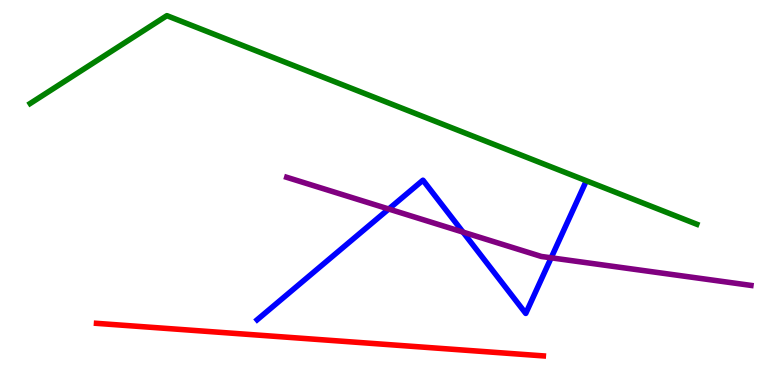[{'lines': ['blue', 'red'], 'intersections': []}, {'lines': ['green', 'red'], 'intersections': []}, {'lines': ['purple', 'red'], 'intersections': []}, {'lines': ['blue', 'green'], 'intersections': []}, {'lines': ['blue', 'purple'], 'intersections': [{'x': 5.02, 'y': 4.57}, {'x': 5.97, 'y': 3.97}, {'x': 7.11, 'y': 3.3}]}, {'lines': ['green', 'purple'], 'intersections': []}]